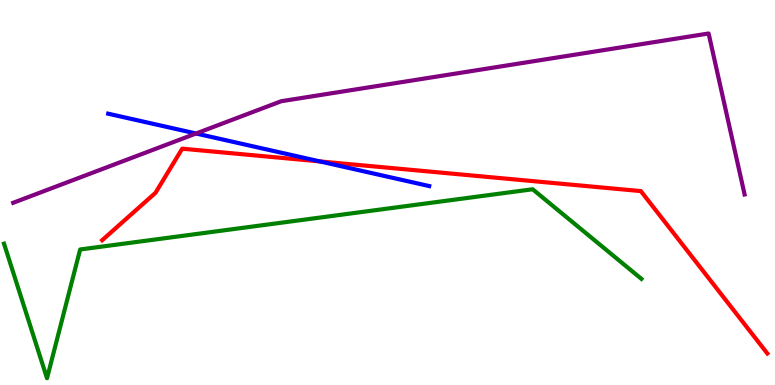[{'lines': ['blue', 'red'], 'intersections': [{'x': 4.13, 'y': 5.81}]}, {'lines': ['green', 'red'], 'intersections': []}, {'lines': ['purple', 'red'], 'intersections': []}, {'lines': ['blue', 'green'], 'intersections': []}, {'lines': ['blue', 'purple'], 'intersections': [{'x': 2.53, 'y': 6.53}]}, {'lines': ['green', 'purple'], 'intersections': []}]